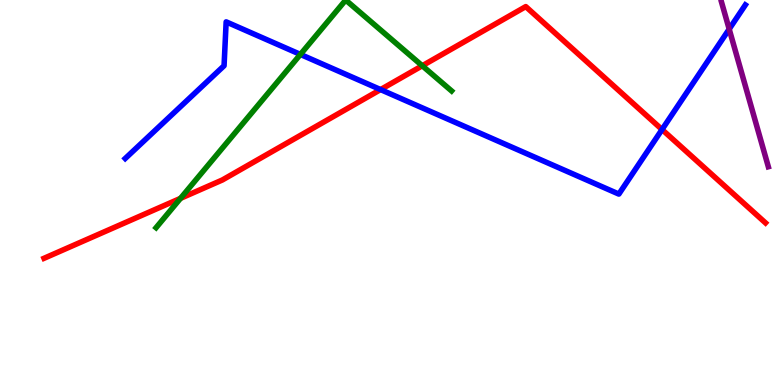[{'lines': ['blue', 'red'], 'intersections': [{'x': 4.91, 'y': 7.67}, {'x': 8.54, 'y': 6.64}]}, {'lines': ['green', 'red'], 'intersections': [{'x': 2.33, 'y': 4.85}, {'x': 5.45, 'y': 8.29}]}, {'lines': ['purple', 'red'], 'intersections': []}, {'lines': ['blue', 'green'], 'intersections': [{'x': 3.88, 'y': 8.59}]}, {'lines': ['blue', 'purple'], 'intersections': [{'x': 9.41, 'y': 9.24}]}, {'lines': ['green', 'purple'], 'intersections': []}]